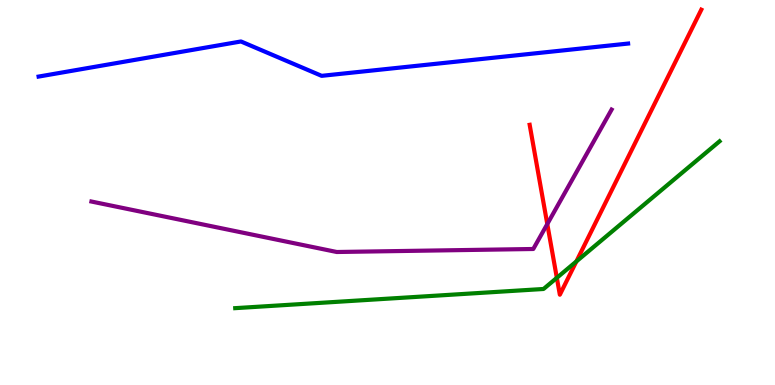[{'lines': ['blue', 'red'], 'intersections': []}, {'lines': ['green', 'red'], 'intersections': [{'x': 7.18, 'y': 2.78}, {'x': 7.44, 'y': 3.21}]}, {'lines': ['purple', 'red'], 'intersections': [{'x': 7.06, 'y': 4.18}]}, {'lines': ['blue', 'green'], 'intersections': []}, {'lines': ['blue', 'purple'], 'intersections': []}, {'lines': ['green', 'purple'], 'intersections': []}]